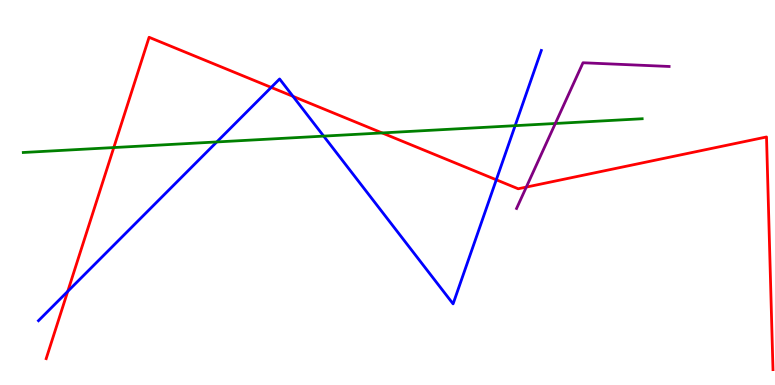[{'lines': ['blue', 'red'], 'intersections': [{'x': 0.874, 'y': 2.43}, {'x': 3.5, 'y': 7.73}, {'x': 3.78, 'y': 7.5}, {'x': 6.4, 'y': 5.33}]}, {'lines': ['green', 'red'], 'intersections': [{'x': 1.47, 'y': 6.17}, {'x': 4.93, 'y': 6.55}]}, {'lines': ['purple', 'red'], 'intersections': [{'x': 6.79, 'y': 5.14}]}, {'lines': ['blue', 'green'], 'intersections': [{'x': 2.8, 'y': 6.31}, {'x': 4.18, 'y': 6.46}, {'x': 6.65, 'y': 6.74}]}, {'lines': ['blue', 'purple'], 'intersections': []}, {'lines': ['green', 'purple'], 'intersections': [{'x': 7.17, 'y': 6.79}]}]